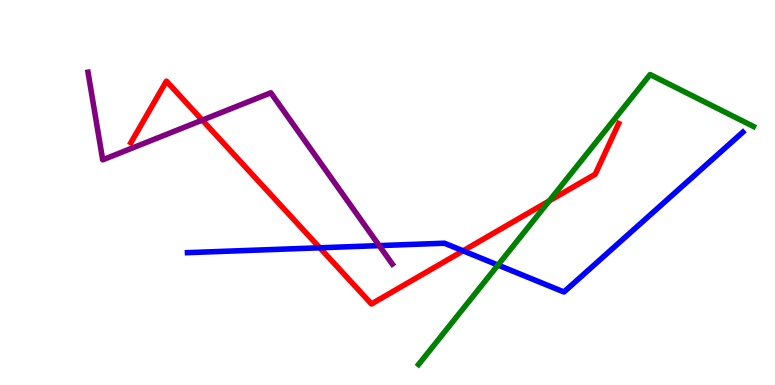[{'lines': ['blue', 'red'], 'intersections': [{'x': 4.13, 'y': 3.56}, {'x': 5.98, 'y': 3.48}]}, {'lines': ['green', 'red'], 'intersections': [{'x': 7.09, 'y': 4.78}]}, {'lines': ['purple', 'red'], 'intersections': [{'x': 2.61, 'y': 6.88}]}, {'lines': ['blue', 'green'], 'intersections': [{'x': 6.43, 'y': 3.12}]}, {'lines': ['blue', 'purple'], 'intersections': [{'x': 4.89, 'y': 3.62}]}, {'lines': ['green', 'purple'], 'intersections': []}]